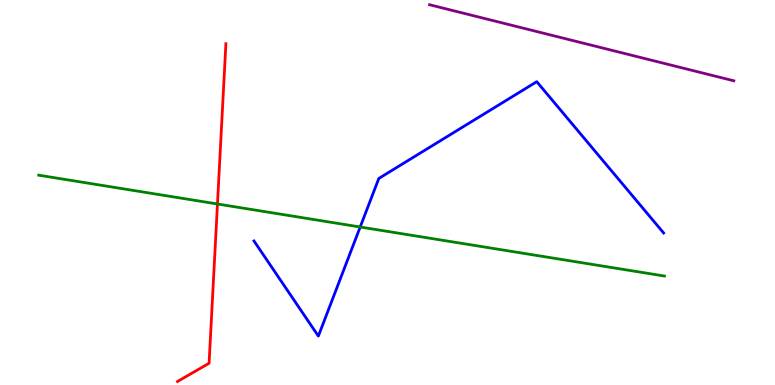[{'lines': ['blue', 'red'], 'intersections': []}, {'lines': ['green', 'red'], 'intersections': [{'x': 2.81, 'y': 4.7}]}, {'lines': ['purple', 'red'], 'intersections': []}, {'lines': ['blue', 'green'], 'intersections': [{'x': 4.65, 'y': 4.1}]}, {'lines': ['blue', 'purple'], 'intersections': []}, {'lines': ['green', 'purple'], 'intersections': []}]